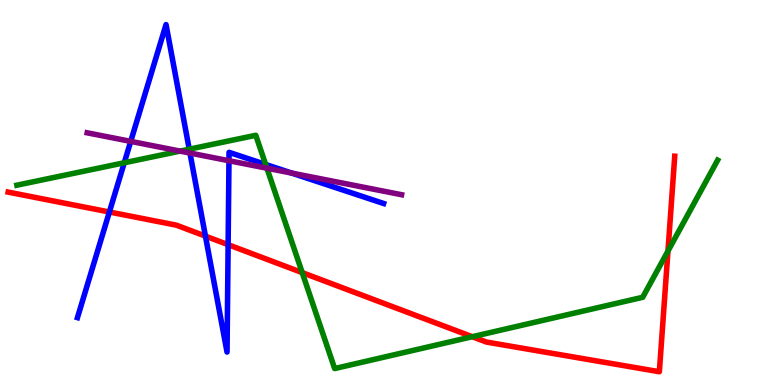[{'lines': ['blue', 'red'], 'intersections': [{'x': 1.41, 'y': 4.49}, {'x': 2.65, 'y': 3.87}, {'x': 2.94, 'y': 3.64}]}, {'lines': ['green', 'red'], 'intersections': [{'x': 3.9, 'y': 2.92}, {'x': 6.09, 'y': 1.25}, {'x': 8.62, 'y': 3.48}]}, {'lines': ['purple', 'red'], 'intersections': []}, {'lines': ['blue', 'green'], 'intersections': [{'x': 1.6, 'y': 5.77}, {'x': 2.44, 'y': 6.12}, {'x': 3.43, 'y': 5.73}]}, {'lines': ['blue', 'purple'], 'intersections': [{'x': 1.69, 'y': 6.33}, {'x': 2.45, 'y': 6.02}, {'x': 2.95, 'y': 5.83}, {'x': 3.77, 'y': 5.5}]}, {'lines': ['green', 'purple'], 'intersections': [{'x': 2.32, 'y': 6.08}, {'x': 3.44, 'y': 5.63}]}]